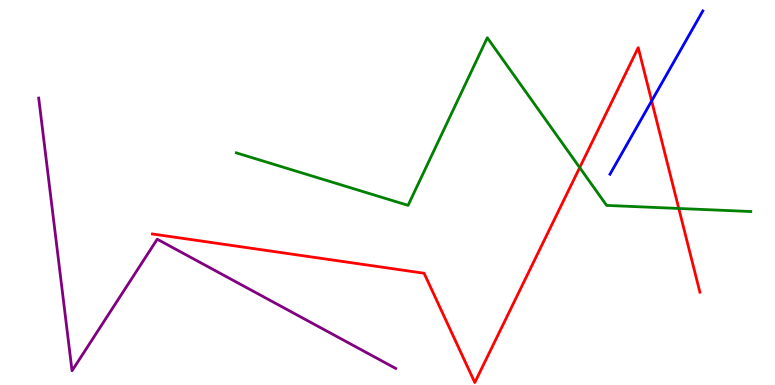[{'lines': ['blue', 'red'], 'intersections': [{'x': 8.41, 'y': 7.38}]}, {'lines': ['green', 'red'], 'intersections': [{'x': 7.48, 'y': 5.65}, {'x': 8.76, 'y': 4.59}]}, {'lines': ['purple', 'red'], 'intersections': []}, {'lines': ['blue', 'green'], 'intersections': []}, {'lines': ['blue', 'purple'], 'intersections': []}, {'lines': ['green', 'purple'], 'intersections': []}]